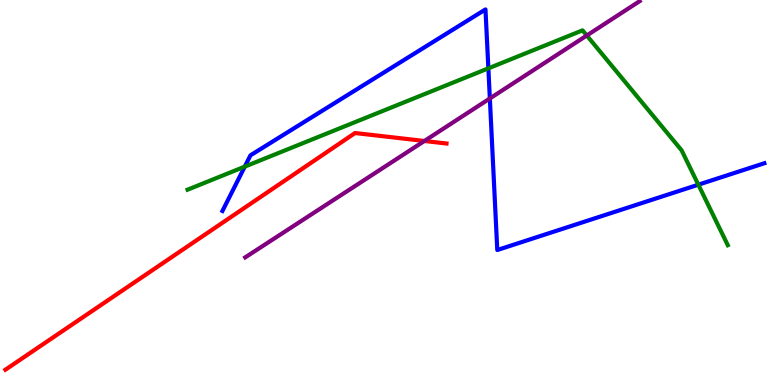[{'lines': ['blue', 'red'], 'intersections': []}, {'lines': ['green', 'red'], 'intersections': []}, {'lines': ['purple', 'red'], 'intersections': [{'x': 5.48, 'y': 6.34}]}, {'lines': ['blue', 'green'], 'intersections': [{'x': 3.16, 'y': 5.67}, {'x': 6.3, 'y': 8.22}, {'x': 9.01, 'y': 5.2}]}, {'lines': ['blue', 'purple'], 'intersections': [{'x': 6.32, 'y': 7.44}]}, {'lines': ['green', 'purple'], 'intersections': [{'x': 7.57, 'y': 9.08}]}]